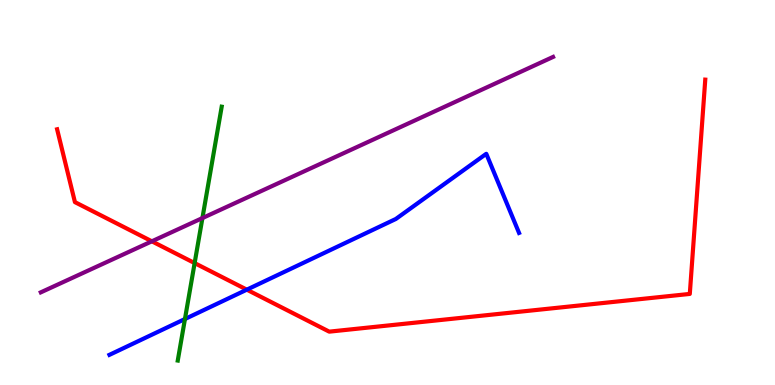[{'lines': ['blue', 'red'], 'intersections': [{'x': 3.18, 'y': 2.48}]}, {'lines': ['green', 'red'], 'intersections': [{'x': 2.51, 'y': 3.17}]}, {'lines': ['purple', 'red'], 'intersections': [{'x': 1.96, 'y': 3.73}]}, {'lines': ['blue', 'green'], 'intersections': [{'x': 2.39, 'y': 1.71}]}, {'lines': ['blue', 'purple'], 'intersections': []}, {'lines': ['green', 'purple'], 'intersections': [{'x': 2.61, 'y': 4.34}]}]